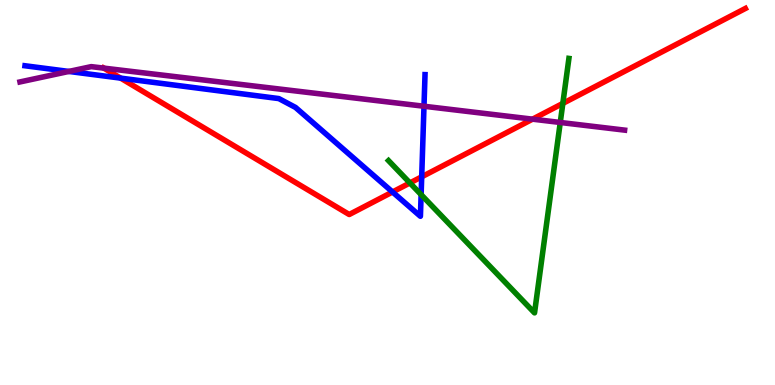[{'lines': ['blue', 'red'], 'intersections': [{'x': 1.56, 'y': 7.97}, {'x': 5.06, 'y': 5.01}, {'x': 5.44, 'y': 5.41}]}, {'lines': ['green', 'red'], 'intersections': [{'x': 5.29, 'y': 5.25}, {'x': 7.26, 'y': 7.31}]}, {'lines': ['purple', 'red'], 'intersections': [{'x': 1.34, 'y': 8.23}, {'x': 6.87, 'y': 6.9}]}, {'lines': ['blue', 'green'], 'intersections': [{'x': 5.43, 'y': 4.94}]}, {'lines': ['blue', 'purple'], 'intersections': [{'x': 0.889, 'y': 8.14}, {'x': 5.47, 'y': 7.24}]}, {'lines': ['green', 'purple'], 'intersections': [{'x': 7.23, 'y': 6.82}]}]